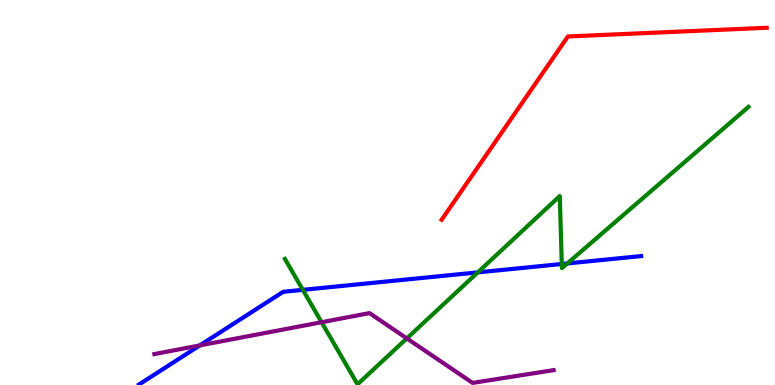[{'lines': ['blue', 'red'], 'intersections': []}, {'lines': ['green', 'red'], 'intersections': []}, {'lines': ['purple', 'red'], 'intersections': []}, {'lines': ['blue', 'green'], 'intersections': [{'x': 3.91, 'y': 2.47}, {'x': 6.16, 'y': 2.93}, {'x': 7.25, 'y': 3.14}, {'x': 7.32, 'y': 3.16}]}, {'lines': ['blue', 'purple'], 'intersections': [{'x': 2.58, 'y': 1.03}]}, {'lines': ['green', 'purple'], 'intersections': [{'x': 4.15, 'y': 1.63}, {'x': 5.25, 'y': 1.21}]}]